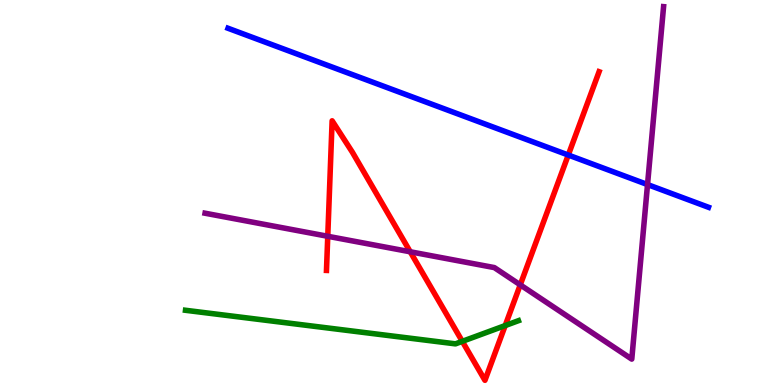[{'lines': ['blue', 'red'], 'intersections': [{'x': 7.33, 'y': 5.97}]}, {'lines': ['green', 'red'], 'intersections': [{'x': 5.97, 'y': 1.13}, {'x': 6.52, 'y': 1.54}]}, {'lines': ['purple', 'red'], 'intersections': [{'x': 4.23, 'y': 3.86}, {'x': 5.29, 'y': 3.46}, {'x': 6.71, 'y': 2.6}]}, {'lines': ['blue', 'green'], 'intersections': []}, {'lines': ['blue', 'purple'], 'intersections': [{'x': 8.36, 'y': 5.21}]}, {'lines': ['green', 'purple'], 'intersections': []}]